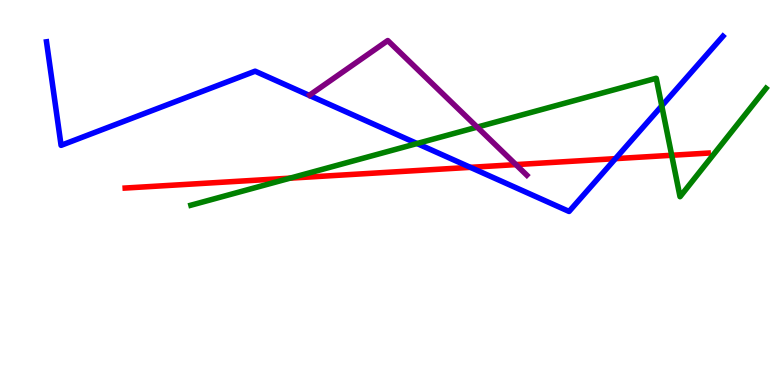[{'lines': ['blue', 'red'], 'intersections': [{'x': 6.07, 'y': 5.65}, {'x': 7.94, 'y': 5.88}]}, {'lines': ['green', 'red'], 'intersections': [{'x': 3.74, 'y': 5.37}, {'x': 8.67, 'y': 5.97}]}, {'lines': ['purple', 'red'], 'intersections': [{'x': 6.66, 'y': 5.72}]}, {'lines': ['blue', 'green'], 'intersections': [{'x': 5.38, 'y': 6.27}, {'x': 8.54, 'y': 7.25}]}, {'lines': ['blue', 'purple'], 'intersections': []}, {'lines': ['green', 'purple'], 'intersections': [{'x': 6.16, 'y': 6.7}]}]